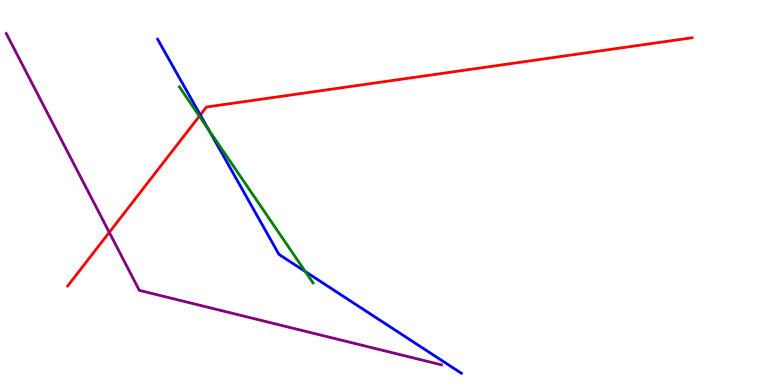[{'lines': ['blue', 'red'], 'intersections': [{'x': 2.58, 'y': 7.01}]}, {'lines': ['green', 'red'], 'intersections': [{'x': 2.57, 'y': 6.98}]}, {'lines': ['purple', 'red'], 'intersections': [{'x': 1.41, 'y': 3.96}]}, {'lines': ['blue', 'green'], 'intersections': [{'x': 2.69, 'y': 6.62}, {'x': 3.94, 'y': 2.95}]}, {'lines': ['blue', 'purple'], 'intersections': []}, {'lines': ['green', 'purple'], 'intersections': []}]